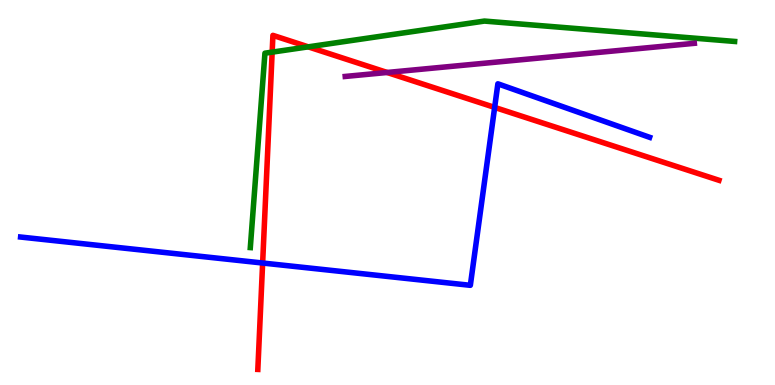[{'lines': ['blue', 'red'], 'intersections': [{'x': 3.39, 'y': 3.17}, {'x': 6.38, 'y': 7.21}]}, {'lines': ['green', 'red'], 'intersections': [{'x': 3.51, 'y': 8.65}, {'x': 3.98, 'y': 8.78}]}, {'lines': ['purple', 'red'], 'intersections': [{'x': 5.0, 'y': 8.12}]}, {'lines': ['blue', 'green'], 'intersections': []}, {'lines': ['blue', 'purple'], 'intersections': []}, {'lines': ['green', 'purple'], 'intersections': []}]